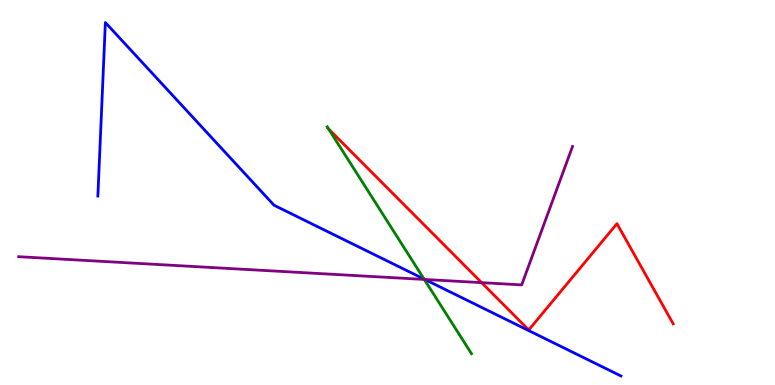[{'lines': ['blue', 'red'], 'intersections': []}, {'lines': ['green', 'red'], 'intersections': [{'x': 4.24, 'y': 6.65}]}, {'lines': ['purple', 'red'], 'intersections': [{'x': 6.21, 'y': 2.66}]}, {'lines': ['blue', 'green'], 'intersections': [{'x': 5.47, 'y': 2.75}]}, {'lines': ['blue', 'purple'], 'intersections': [{'x': 5.48, 'y': 2.74}]}, {'lines': ['green', 'purple'], 'intersections': [{'x': 5.47, 'y': 2.74}]}]